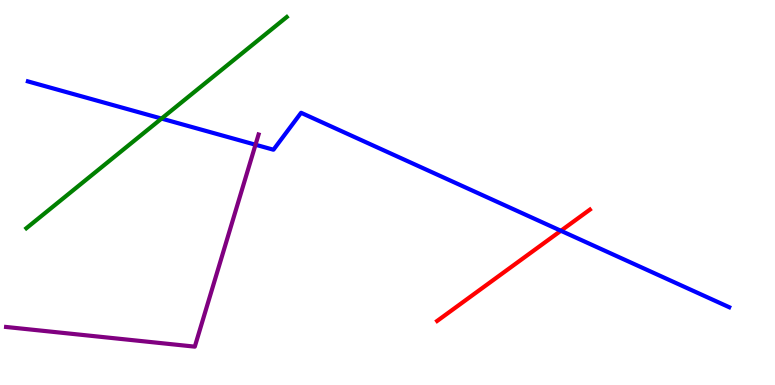[{'lines': ['blue', 'red'], 'intersections': [{'x': 7.24, 'y': 4.01}]}, {'lines': ['green', 'red'], 'intersections': []}, {'lines': ['purple', 'red'], 'intersections': []}, {'lines': ['blue', 'green'], 'intersections': [{'x': 2.08, 'y': 6.92}]}, {'lines': ['blue', 'purple'], 'intersections': [{'x': 3.3, 'y': 6.24}]}, {'lines': ['green', 'purple'], 'intersections': []}]